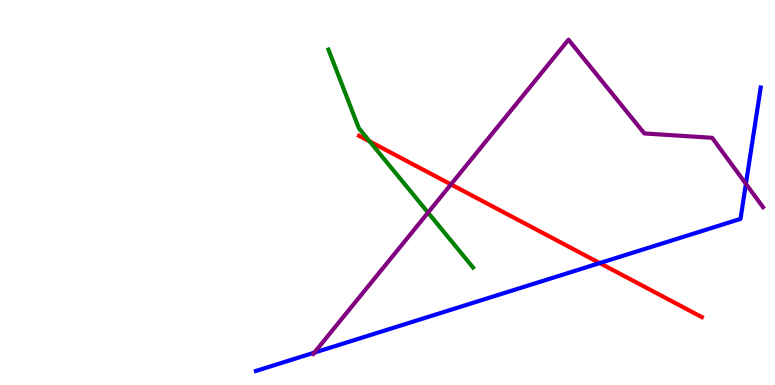[{'lines': ['blue', 'red'], 'intersections': [{'x': 7.74, 'y': 3.17}]}, {'lines': ['green', 'red'], 'intersections': [{'x': 4.77, 'y': 6.33}]}, {'lines': ['purple', 'red'], 'intersections': [{'x': 5.82, 'y': 5.21}]}, {'lines': ['blue', 'green'], 'intersections': []}, {'lines': ['blue', 'purple'], 'intersections': [{'x': 4.06, 'y': 0.841}, {'x': 9.62, 'y': 5.23}]}, {'lines': ['green', 'purple'], 'intersections': [{'x': 5.52, 'y': 4.48}]}]